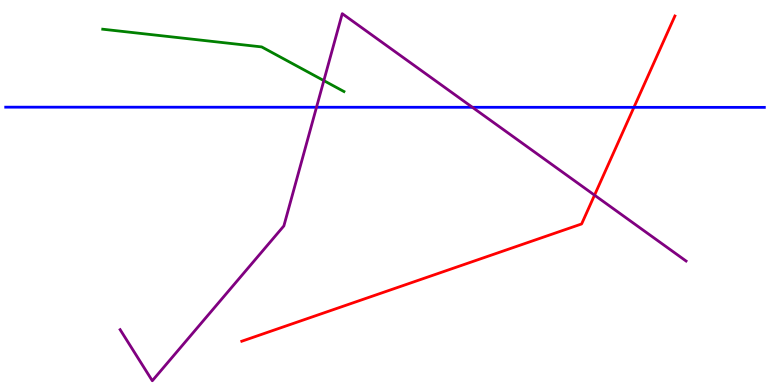[{'lines': ['blue', 'red'], 'intersections': [{'x': 8.18, 'y': 7.21}]}, {'lines': ['green', 'red'], 'intersections': []}, {'lines': ['purple', 'red'], 'intersections': [{'x': 7.67, 'y': 4.93}]}, {'lines': ['blue', 'green'], 'intersections': []}, {'lines': ['blue', 'purple'], 'intersections': [{'x': 4.08, 'y': 7.21}, {'x': 6.1, 'y': 7.21}]}, {'lines': ['green', 'purple'], 'intersections': [{'x': 4.18, 'y': 7.91}]}]